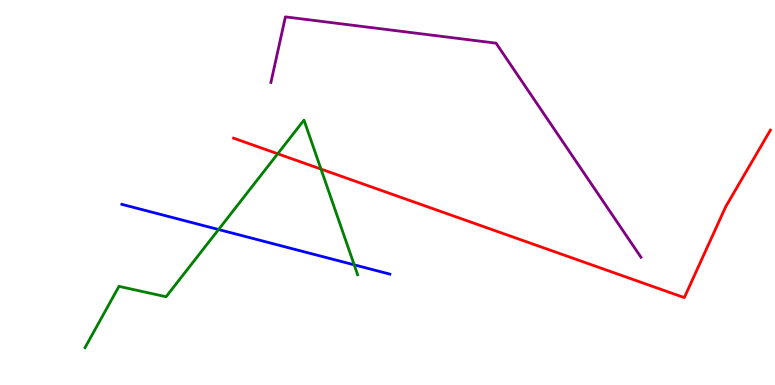[{'lines': ['blue', 'red'], 'intersections': []}, {'lines': ['green', 'red'], 'intersections': [{'x': 3.58, 'y': 6.01}, {'x': 4.14, 'y': 5.61}]}, {'lines': ['purple', 'red'], 'intersections': []}, {'lines': ['blue', 'green'], 'intersections': [{'x': 2.82, 'y': 4.04}, {'x': 4.57, 'y': 3.12}]}, {'lines': ['blue', 'purple'], 'intersections': []}, {'lines': ['green', 'purple'], 'intersections': []}]